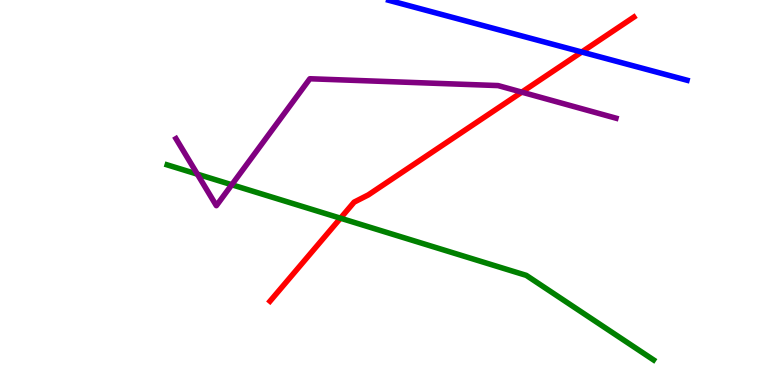[{'lines': ['blue', 'red'], 'intersections': [{'x': 7.51, 'y': 8.65}]}, {'lines': ['green', 'red'], 'intersections': [{'x': 4.39, 'y': 4.33}]}, {'lines': ['purple', 'red'], 'intersections': [{'x': 6.73, 'y': 7.61}]}, {'lines': ['blue', 'green'], 'intersections': []}, {'lines': ['blue', 'purple'], 'intersections': []}, {'lines': ['green', 'purple'], 'intersections': [{'x': 2.55, 'y': 5.48}, {'x': 2.99, 'y': 5.2}]}]